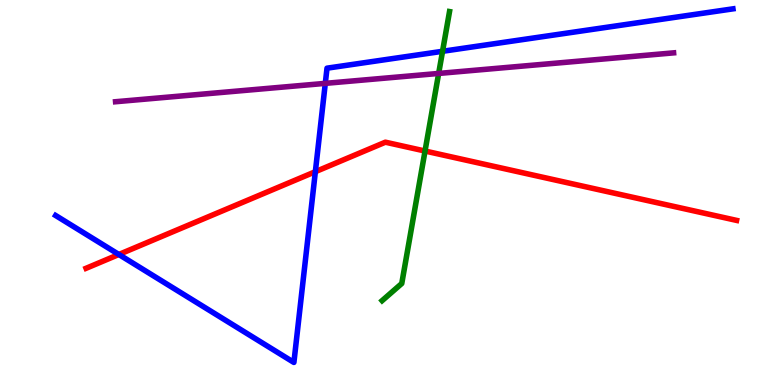[{'lines': ['blue', 'red'], 'intersections': [{'x': 1.53, 'y': 3.39}, {'x': 4.07, 'y': 5.54}]}, {'lines': ['green', 'red'], 'intersections': [{'x': 5.48, 'y': 6.08}]}, {'lines': ['purple', 'red'], 'intersections': []}, {'lines': ['blue', 'green'], 'intersections': [{'x': 5.71, 'y': 8.67}]}, {'lines': ['blue', 'purple'], 'intersections': [{'x': 4.2, 'y': 7.83}]}, {'lines': ['green', 'purple'], 'intersections': [{'x': 5.66, 'y': 8.09}]}]